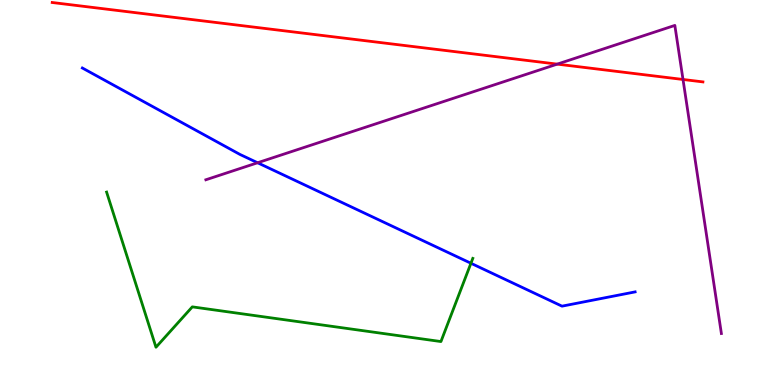[{'lines': ['blue', 'red'], 'intersections': []}, {'lines': ['green', 'red'], 'intersections': []}, {'lines': ['purple', 'red'], 'intersections': [{'x': 7.19, 'y': 8.33}, {'x': 8.81, 'y': 7.94}]}, {'lines': ['blue', 'green'], 'intersections': [{'x': 6.08, 'y': 3.16}]}, {'lines': ['blue', 'purple'], 'intersections': [{'x': 3.32, 'y': 5.77}]}, {'lines': ['green', 'purple'], 'intersections': []}]